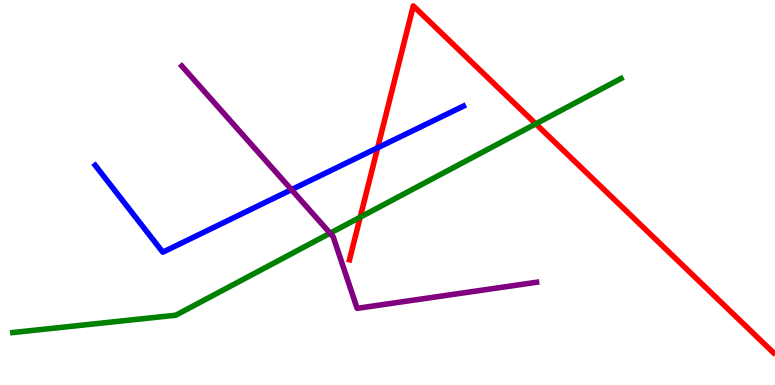[{'lines': ['blue', 'red'], 'intersections': [{'x': 4.87, 'y': 6.16}]}, {'lines': ['green', 'red'], 'intersections': [{'x': 4.65, 'y': 4.36}, {'x': 6.91, 'y': 6.78}]}, {'lines': ['purple', 'red'], 'intersections': []}, {'lines': ['blue', 'green'], 'intersections': []}, {'lines': ['blue', 'purple'], 'intersections': [{'x': 3.76, 'y': 5.07}]}, {'lines': ['green', 'purple'], 'intersections': [{'x': 4.26, 'y': 3.94}]}]